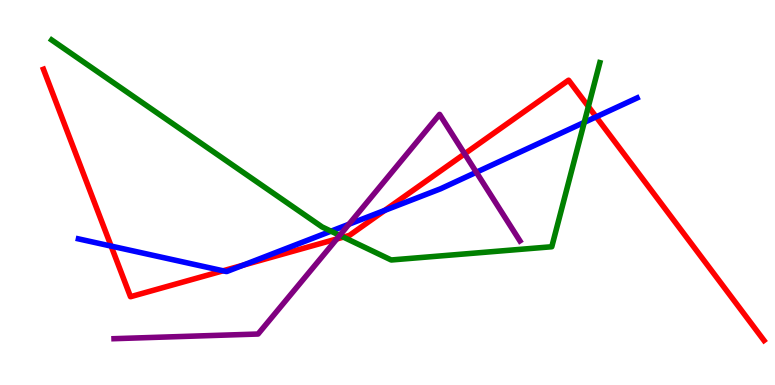[{'lines': ['blue', 'red'], 'intersections': [{'x': 1.43, 'y': 3.61}, {'x': 2.88, 'y': 2.97}, {'x': 3.14, 'y': 3.11}, {'x': 4.96, 'y': 4.54}, {'x': 7.69, 'y': 6.96}]}, {'lines': ['green', 'red'], 'intersections': [{'x': 4.43, 'y': 3.84}, {'x': 7.59, 'y': 7.23}]}, {'lines': ['purple', 'red'], 'intersections': [{'x': 4.35, 'y': 3.79}, {'x': 6.0, 'y': 6.0}]}, {'lines': ['blue', 'green'], 'intersections': [{'x': 4.27, 'y': 4.0}, {'x': 7.54, 'y': 6.82}]}, {'lines': ['blue', 'purple'], 'intersections': [{'x': 4.5, 'y': 4.18}, {'x': 6.15, 'y': 5.53}]}, {'lines': ['green', 'purple'], 'intersections': [{'x': 4.38, 'y': 3.89}]}]